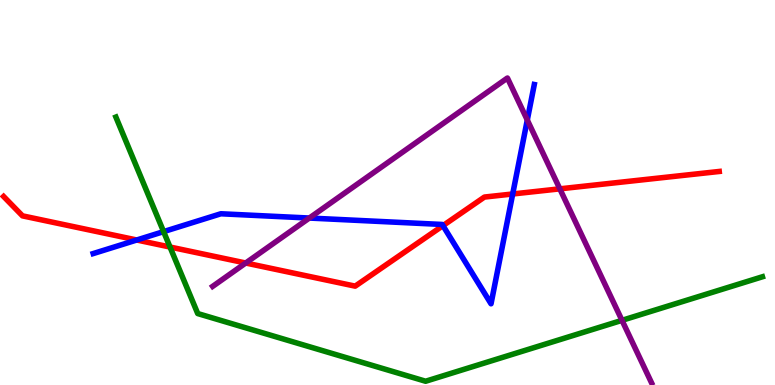[{'lines': ['blue', 'red'], 'intersections': [{'x': 1.76, 'y': 3.77}, {'x': 5.72, 'y': 4.14}, {'x': 6.62, 'y': 4.96}]}, {'lines': ['green', 'red'], 'intersections': [{'x': 2.19, 'y': 3.58}]}, {'lines': ['purple', 'red'], 'intersections': [{'x': 3.17, 'y': 3.17}, {'x': 7.22, 'y': 5.1}]}, {'lines': ['blue', 'green'], 'intersections': [{'x': 2.11, 'y': 3.98}]}, {'lines': ['blue', 'purple'], 'intersections': [{'x': 3.99, 'y': 4.34}, {'x': 6.8, 'y': 6.88}]}, {'lines': ['green', 'purple'], 'intersections': [{'x': 8.03, 'y': 1.68}]}]